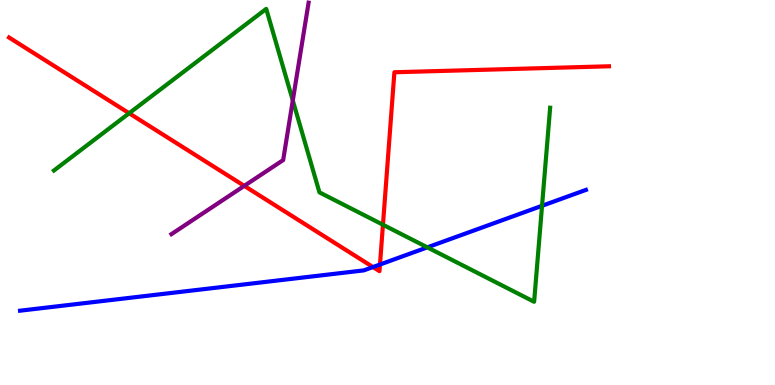[{'lines': ['blue', 'red'], 'intersections': [{'x': 4.81, 'y': 3.06}, {'x': 4.9, 'y': 3.13}]}, {'lines': ['green', 'red'], 'intersections': [{'x': 1.67, 'y': 7.06}, {'x': 4.94, 'y': 4.16}]}, {'lines': ['purple', 'red'], 'intersections': [{'x': 3.15, 'y': 5.17}]}, {'lines': ['blue', 'green'], 'intersections': [{'x': 5.51, 'y': 3.58}, {'x': 6.99, 'y': 4.65}]}, {'lines': ['blue', 'purple'], 'intersections': []}, {'lines': ['green', 'purple'], 'intersections': [{'x': 3.78, 'y': 7.39}]}]